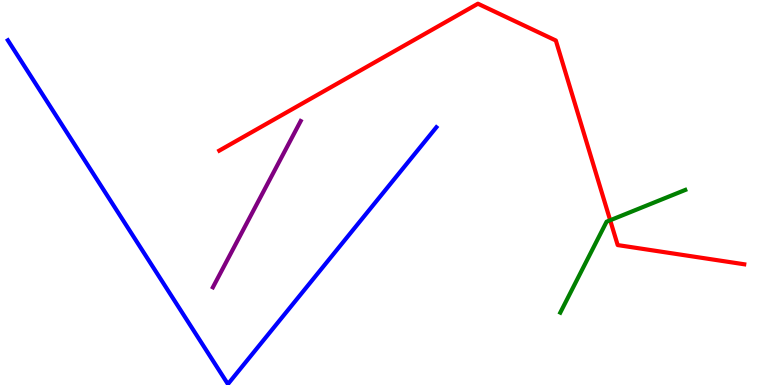[{'lines': ['blue', 'red'], 'intersections': []}, {'lines': ['green', 'red'], 'intersections': [{'x': 7.87, 'y': 4.28}]}, {'lines': ['purple', 'red'], 'intersections': []}, {'lines': ['blue', 'green'], 'intersections': []}, {'lines': ['blue', 'purple'], 'intersections': []}, {'lines': ['green', 'purple'], 'intersections': []}]